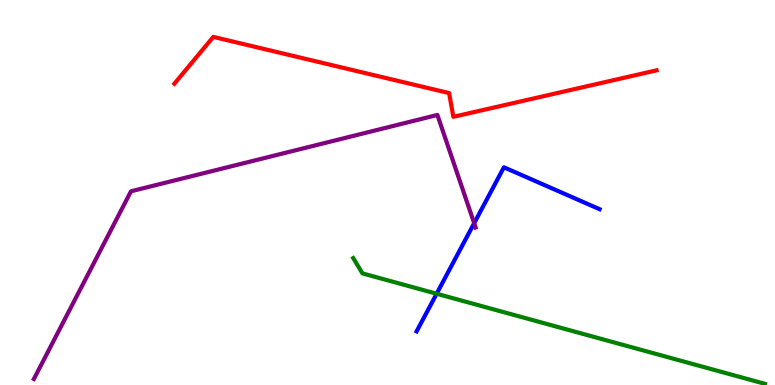[{'lines': ['blue', 'red'], 'intersections': []}, {'lines': ['green', 'red'], 'intersections': []}, {'lines': ['purple', 'red'], 'intersections': []}, {'lines': ['blue', 'green'], 'intersections': [{'x': 5.63, 'y': 2.37}]}, {'lines': ['blue', 'purple'], 'intersections': [{'x': 6.12, 'y': 4.2}]}, {'lines': ['green', 'purple'], 'intersections': []}]